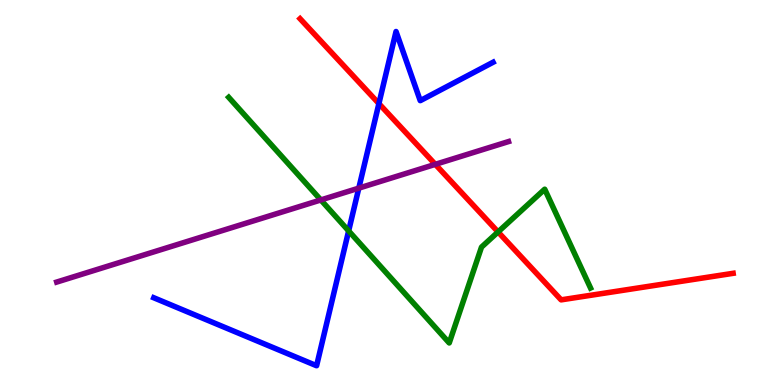[{'lines': ['blue', 'red'], 'intersections': [{'x': 4.89, 'y': 7.31}]}, {'lines': ['green', 'red'], 'intersections': [{'x': 6.43, 'y': 3.98}]}, {'lines': ['purple', 'red'], 'intersections': [{'x': 5.62, 'y': 5.73}]}, {'lines': ['blue', 'green'], 'intersections': [{'x': 4.5, 'y': 4.0}]}, {'lines': ['blue', 'purple'], 'intersections': [{'x': 4.63, 'y': 5.11}]}, {'lines': ['green', 'purple'], 'intersections': [{'x': 4.14, 'y': 4.81}]}]